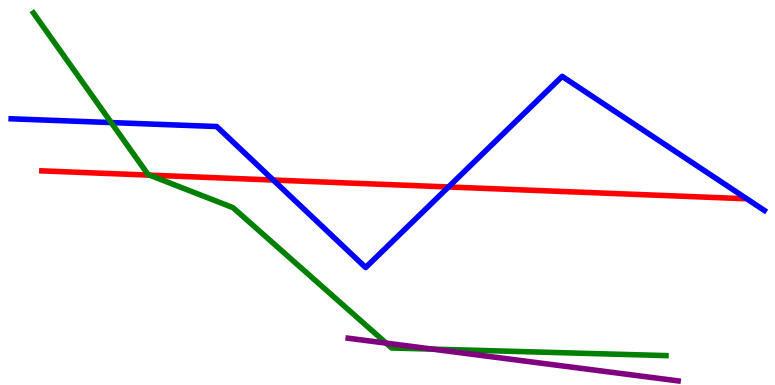[{'lines': ['blue', 'red'], 'intersections': [{'x': 3.53, 'y': 5.32}, {'x': 5.79, 'y': 5.14}]}, {'lines': ['green', 'red'], 'intersections': [{'x': 1.93, 'y': 5.45}]}, {'lines': ['purple', 'red'], 'intersections': []}, {'lines': ['blue', 'green'], 'intersections': [{'x': 1.43, 'y': 6.82}]}, {'lines': ['blue', 'purple'], 'intersections': []}, {'lines': ['green', 'purple'], 'intersections': [{'x': 4.98, 'y': 1.09}, {'x': 5.58, 'y': 0.932}]}]